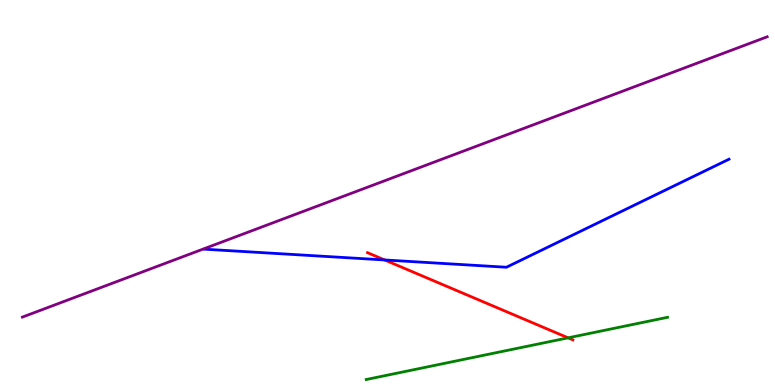[{'lines': ['blue', 'red'], 'intersections': [{'x': 4.96, 'y': 3.25}]}, {'lines': ['green', 'red'], 'intersections': [{'x': 7.33, 'y': 1.22}]}, {'lines': ['purple', 'red'], 'intersections': []}, {'lines': ['blue', 'green'], 'intersections': []}, {'lines': ['blue', 'purple'], 'intersections': []}, {'lines': ['green', 'purple'], 'intersections': []}]